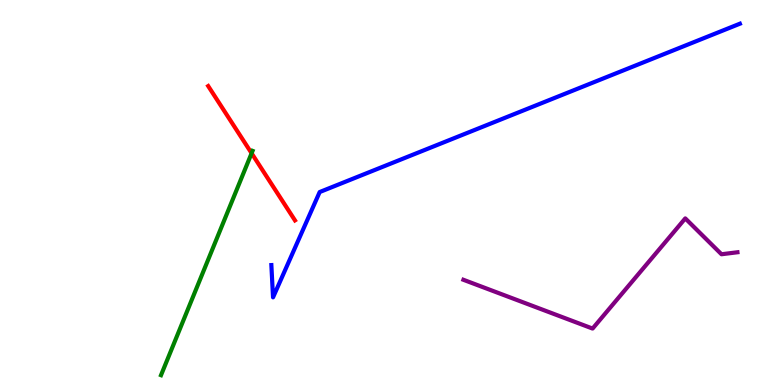[{'lines': ['blue', 'red'], 'intersections': []}, {'lines': ['green', 'red'], 'intersections': [{'x': 3.25, 'y': 6.02}]}, {'lines': ['purple', 'red'], 'intersections': []}, {'lines': ['blue', 'green'], 'intersections': []}, {'lines': ['blue', 'purple'], 'intersections': []}, {'lines': ['green', 'purple'], 'intersections': []}]